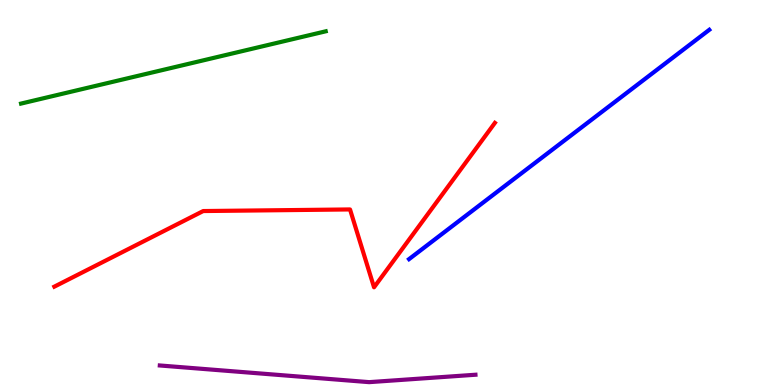[{'lines': ['blue', 'red'], 'intersections': []}, {'lines': ['green', 'red'], 'intersections': []}, {'lines': ['purple', 'red'], 'intersections': []}, {'lines': ['blue', 'green'], 'intersections': []}, {'lines': ['blue', 'purple'], 'intersections': []}, {'lines': ['green', 'purple'], 'intersections': []}]